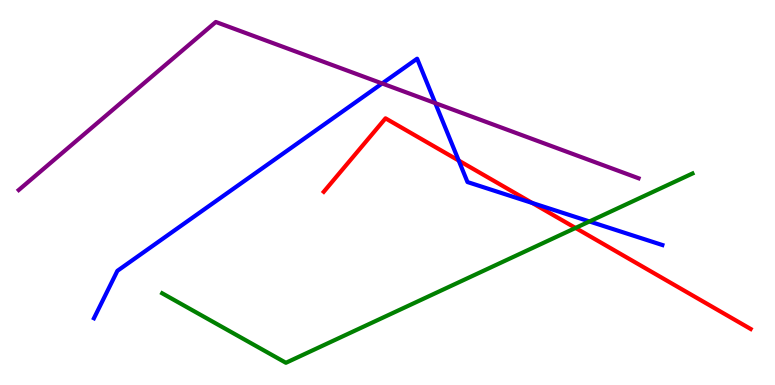[{'lines': ['blue', 'red'], 'intersections': [{'x': 5.92, 'y': 5.83}, {'x': 6.87, 'y': 4.73}]}, {'lines': ['green', 'red'], 'intersections': [{'x': 7.43, 'y': 4.08}]}, {'lines': ['purple', 'red'], 'intersections': []}, {'lines': ['blue', 'green'], 'intersections': [{'x': 7.61, 'y': 4.25}]}, {'lines': ['blue', 'purple'], 'intersections': [{'x': 4.93, 'y': 7.83}, {'x': 5.62, 'y': 7.32}]}, {'lines': ['green', 'purple'], 'intersections': []}]